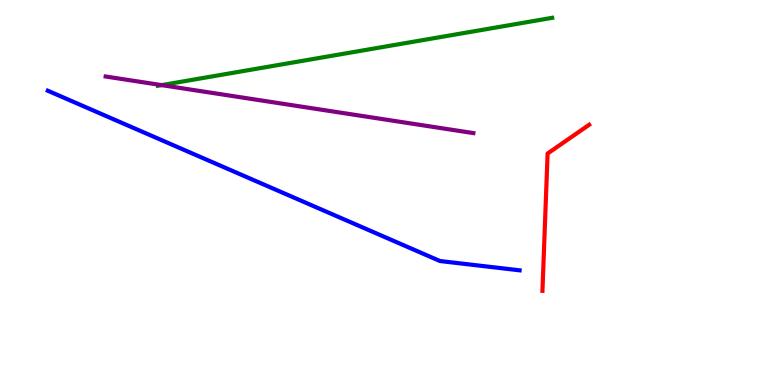[{'lines': ['blue', 'red'], 'intersections': []}, {'lines': ['green', 'red'], 'intersections': []}, {'lines': ['purple', 'red'], 'intersections': []}, {'lines': ['blue', 'green'], 'intersections': []}, {'lines': ['blue', 'purple'], 'intersections': []}, {'lines': ['green', 'purple'], 'intersections': [{'x': 2.09, 'y': 7.79}]}]